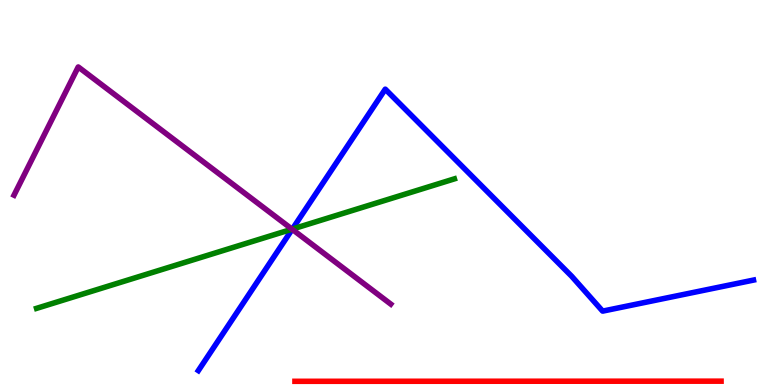[{'lines': ['blue', 'red'], 'intersections': []}, {'lines': ['green', 'red'], 'intersections': []}, {'lines': ['purple', 'red'], 'intersections': []}, {'lines': ['blue', 'green'], 'intersections': [{'x': 3.77, 'y': 4.05}]}, {'lines': ['blue', 'purple'], 'intersections': [{'x': 3.77, 'y': 4.04}]}, {'lines': ['green', 'purple'], 'intersections': [{'x': 3.77, 'y': 4.05}]}]